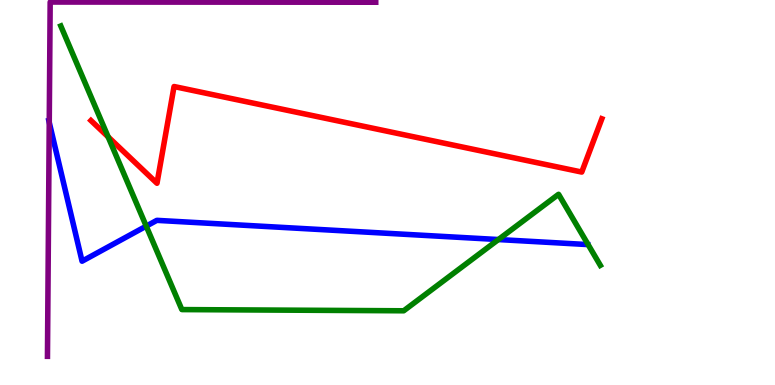[{'lines': ['blue', 'red'], 'intersections': []}, {'lines': ['green', 'red'], 'intersections': [{'x': 1.4, 'y': 6.45}]}, {'lines': ['purple', 'red'], 'intersections': []}, {'lines': ['blue', 'green'], 'intersections': [{'x': 1.89, 'y': 4.13}, {'x': 6.43, 'y': 3.78}]}, {'lines': ['blue', 'purple'], 'intersections': [{'x': 0.636, 'y': 6.82}]}, {'lines': ['green', 'purple'], 'intersections': []}]